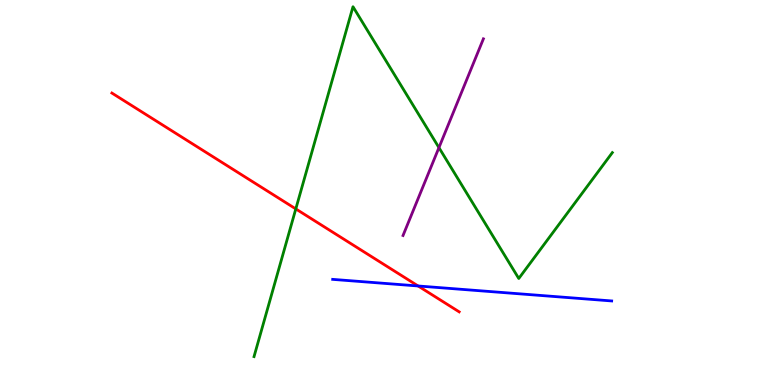[{'lines': ['blue', 'red'], 'intersections': [{'x': 5.39, 'y': 2.57}]}, {'lines': ['green', 'red'], 'intersections': [{'x': 3.82, 'y': 4.57}]}, {'lines': ['purple', 'red'], 'intersections': []}, {'lines': ['blue', 'green'], 'intersections': []}, {'lines': ['blue', 'purple'], 'intersections': []}, {'lines': ['green', 'purple'], 'intersections': [{'x': 5.66, 'y': 6.17}]}]